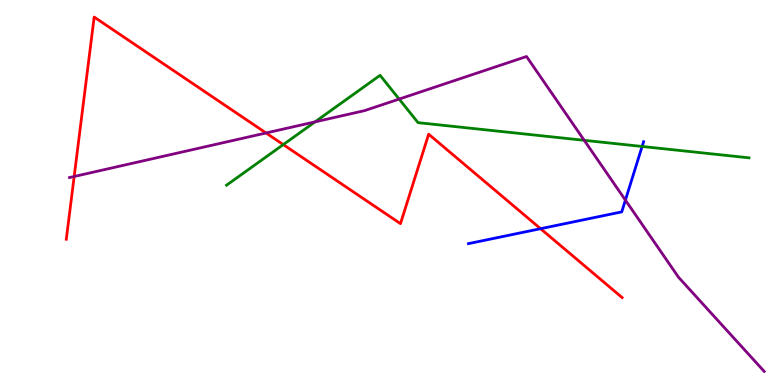[{'lines': ['blue', 'red'], 'intersections': [{'x': 6.98, 'y': 4.06}]}, {'lines': ['green', 'red'], 'intersections': [{'x': 3.66, 'y': 6.24}]}, {'lines': ['purple', 'red'], 'intersections': [{'x': 0.957, 'y': 5.42}, {'x': 3.43, 'y': 6.55}]}, {'lines': ['blue', 'green'], 'intersections': [{'x': 8.29, 'y': 6.2}]}, {'lines': ['blue', 'purple'], 'intersections': [{'x': 8.07, 'y': 4.8}]}, {'lines': ['green', 'purple'], 'intersections': [{'x': 4.07, 'y': 6.83}, {'x': 5.15, 'y': 7.43}, {'x': 7.54, 'y': 6.36}]}]